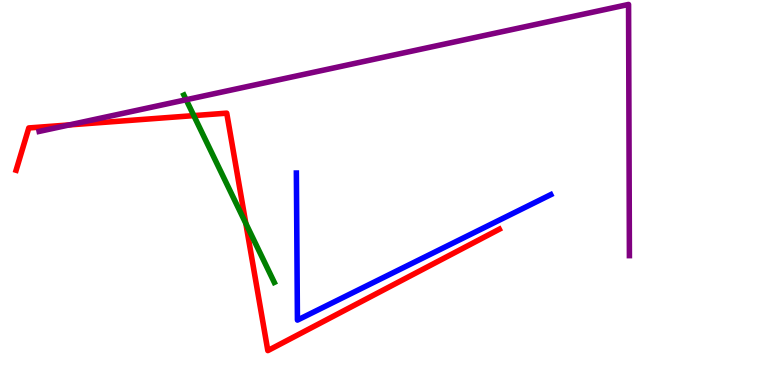[{'lines': ['blue', 'red'], 'intersections': []}, {'lines': ['green', 'red'], 'intersections': [{'x': 2.5, 'y': 7.0}, {'x': 3.17, 'y': 4.2}]}, {'lines': ['purple', 'red'], 'intersections': [{'x': 0.893, 'y': 6.76}]}, {'lines': ['blue', 'green'], 'intersections': []}, {'lines': ['blue', 'purple'], 'intersections': []}, {'lines': ['green', 'purple'], 'intersections': [{'x': 2.4, 'y': 7.41}]}]